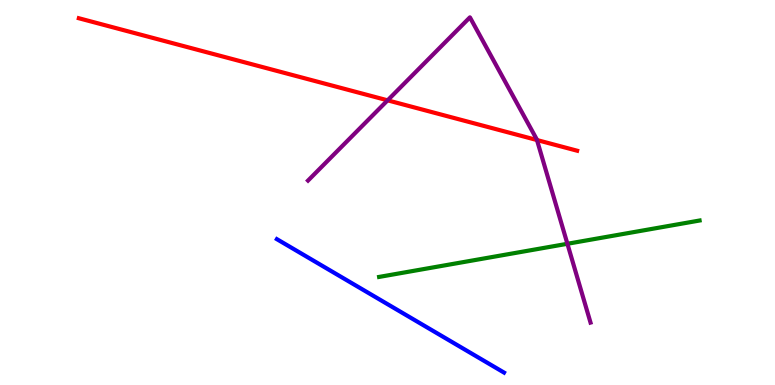[{'lines': ['blue', 'red'], 'intersections': []}, {'lines': ['green', 'red'], 'intersections': []}, {'lines': ['purple', 'red'], 'intersections': [{'x': 5.0, 'y': 7.39}, {'x': 6.93, 'y': 6.36}]}, {'lines': ['blue', 'green'], 'intersections': []}, {'lines': ['blue', 'purple'], 'intersections': []}, {'lines': ['green', 'purple'], 'intersections': [{'x': 7.32, 'y': 3.67}]}]